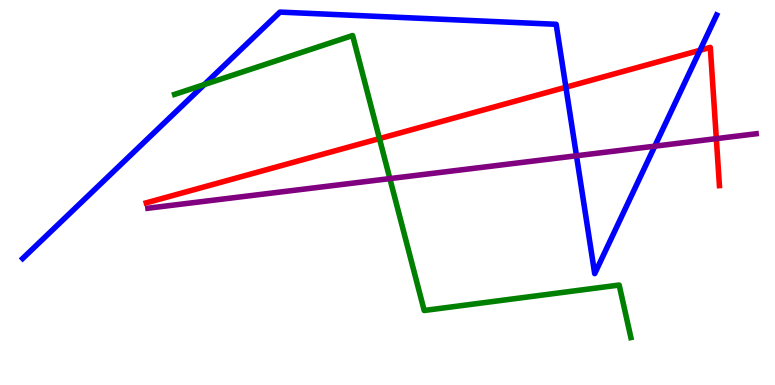[{'lines': ['blue', 'red'], 'intersections': [{'x': 7.3, 'y': 7.73}, {'x': 9.03, 'y': 8.69}]}, {'lines': ['green', 'red'], 'intersections': [{'x': 4.9, 'y': 6.4}]}, {'lines': ['purple', 'red'], 'intersections': [{'x': 9.24, 'y': 6.4}]}, {'lines': ['blue', 'green'], 'intersections': [{'x': 2.64, 'y': 7.8}]}, {'lines': ['blue', 'purple'], 'intersections': [{'x': 7.44, 'y': 5.95}, {'x': 8.45, 'y': 6.2}]}, {'lines': ['green', 'purple'], 'intersections': [{'x': 5.03, 'y': 5.36}]}]